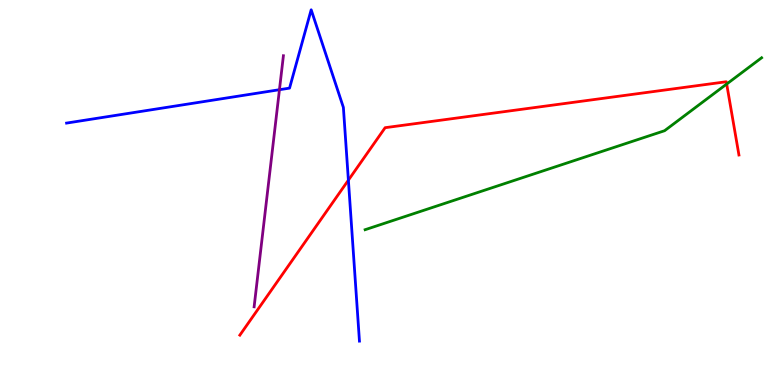[{'lines': ['blue', 'red'], 'intersections': [{'x': 4.5, 'y': 5.32}]}, {'lines': ['green', 'red'], 'intersections': [{'x': 9.38, 'y': 7.82}]}, {'lines': ['purple', 'red'], 'intersections': []}, {'lines': ['blue', 'green'], 'intersections': []}, {'lines': ['blue', 'purple'], 'intersections': [{'x': 3.61, 'y': 7.67}]}, {'lines': ['green', 'purple'], 'intersections': []}]